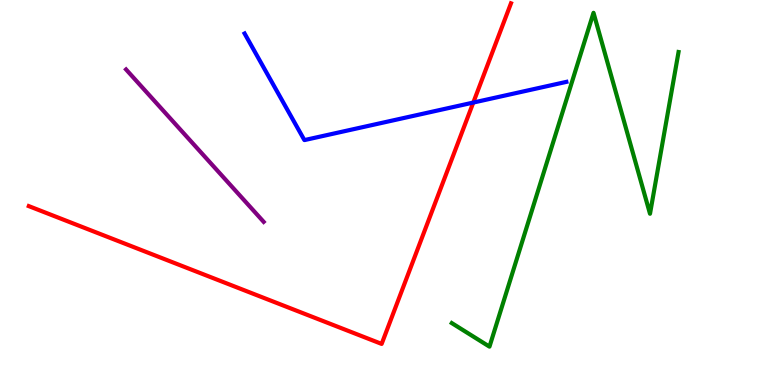[{'lines': ['blue', 'red'], 'intersections': [{'x': 6.11, 'y': 7.34}]}, {'lines': ['green', 'red'], 'intersections': []}, {'lines': ['purple', 'red'], 'intersections': []}, {'lines': ['blue', 'green'], 'intersections': []}, {'lines': ['blue', 'purple'], 'intersections': []}, {'lines': ['green', 'purple'], 'intersections': []}]